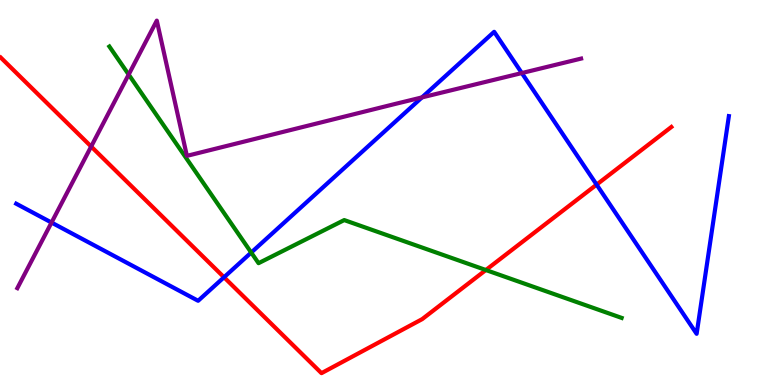[{'lines': ['blue', 'red'], 'intersections': [{'x': 2.89, 'y': 2.8}, {'x': 7.7, 'y': 5.2}]}, {'lines': ['green', 'red'], 'intersections': [{'x': 6.27, 'y': 2.99}]}, {'lines': ['purple', 'red'], 'intersections': [{'x': 1.18, 'y': 6.19}]}, {'lines': ['blue', 'green'], 'intersections': [{'x': 3.24, 'y': 3.44}]}, {'lines': ['blue', 'purple'], 'intersections': [{'x': 0.665, 'y': 4.22}, {'x': 5.44, 'y': 7.47}, {'x': 6.73, 'y': 8.1}]}, {'lines': ['green', 'purple'], 'intersections': [{'x': 1.66, 'y': 8.06}]}]